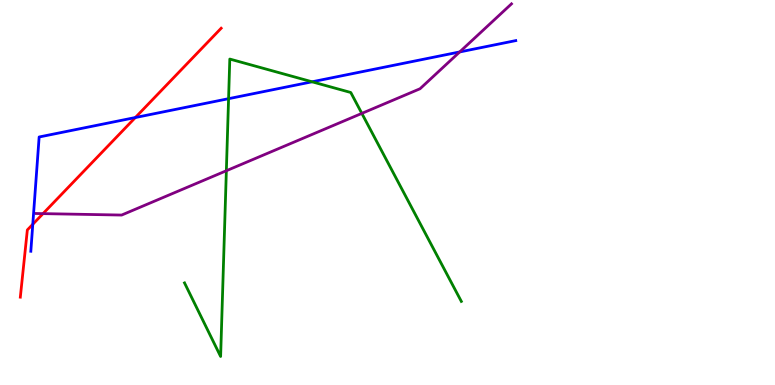[{'lines': ['blue', 'red'], 'intersections': [{'x': 0.423, 'y': 4.17}, {'x': 1.75, 'y': 6.95}]}, {'lines': ['green', 'red'], 'intersections': []}, {'lines': ['purple', 'red'], 'intersections': [{'x': 0.555, 'y': 4.45}]}, {'lines': ['blue', 'green'], 'intersections': [{'x': 2.95, 'y': 7.44}, {'x': 4.03, 'y': 7.88}]}, {'lines': ['blue', 'purple'], 'intersections': [{'x': 5.93, 'y': 8.65}]}, {'lines': ['green', 'purple'], 'intersections': [{'x': 2.92, 'y': 5.57}, {'x': 4.67, 'y': 7.05}]}]